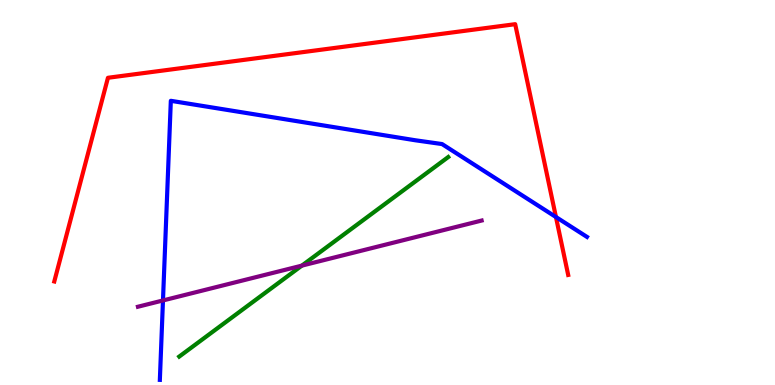[{'lines': ['blue', 'red'], 'intersections': [{'x': 7.17, 'y': 4.36}]}, {'lines': ['green', 'red'], 'intersections': []}, {'lines': ['purple', 'red'], 'intersections': []}, {'lines': ['blue', 'green'], 'intersections': []}, {'lines': ['blue', 'purple'], 'intersections': [{'x': 2.1, 'y': 2.2}]}, {'lines': ['green', 'purple'], 'intersections': [{'x': 3.89, 'y': 3.1}]}]